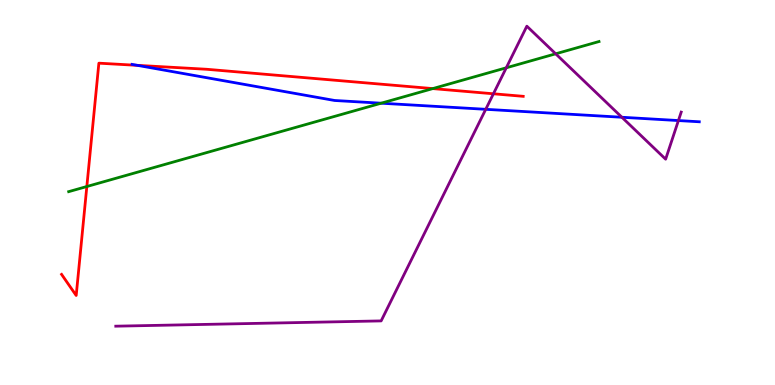[{'lines': ['blue', 'red'], 'intersections': [{'x': 1.77, 'y': 8.3}]}, {'lines': ['green', 'red'], 'intersections': [{'x': 1.12, 'y': 5.16}, {'x': 5.58, 'y': 7.7}]}, {'lines': ['purple', 'red'], 'intersections': [{'x': 6.37, 'y': 7.56}]}, {'lines': ['blue', 'green'], 'intersections': [{'x': 4.92, 'y': 7.32}]}, {'lines': ['blue', 'purple'], 'intersections': [{'x': 6.27, 'y': 7.16}, {'x': 8.02, 'y': 6.95}, {'x': 8.75, 'y': 6.87}]}, {'lines': ['green', 'purple'], 'intersections': [{'x': 6.53, 'y': 8.24}, {'x': 7.17, 'y': 8.6}]}]